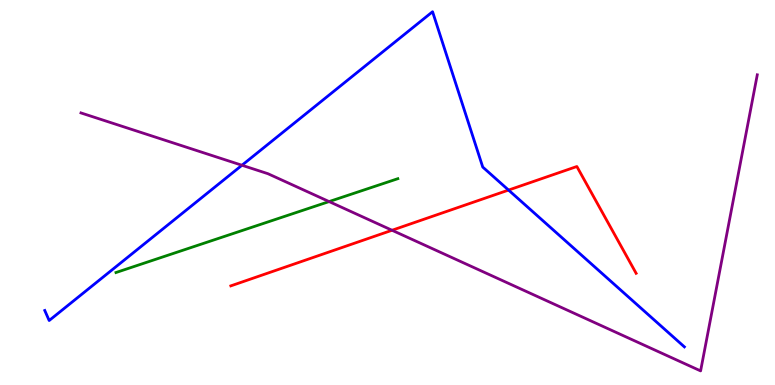[{'lines': ['blue', 'red'], 'intersections': [{'x': 6.56, 'y': 5.06}]}, {'lines': ['green', 'red'], 'intersections': []}, {'lines': ['purple', 'red'], 'intersections': [{'x': 5.06, 'y': 4.02}]}, {'lines': ['blue', 'green'], 'intersections': []}, {'lines': ['blue', 'purple'], 'intersections': [{'x': 3.12, 'y': 5.71}]}, {'lines': ['green', 'purple'], 'intersections': [{'x': 4.25, 'y': 4.76}]}]